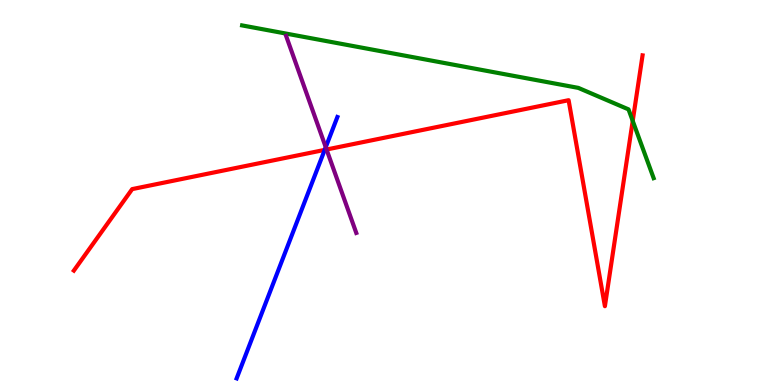[{'lines': ['blue', 'red'], 'intersections': [{'x': 4.19, 'y': 6.11}]}, {'lines': ['green', 'red'], 'intersections': [{'x': 8.16, 'y': 6.86}]}, {'lines': ['purple', 'red'], 'intersections': [{'x': 4.21, 'y': 6.12}]}, {'lines': ['blue', 'green'], 'intersections': []}, {'lines': ['blue', 'purple'], 'intersections': [{'x': 4.2, 'y': 6.18}]}, {'lines': ['green', 'purple'], 'intersections': []}]